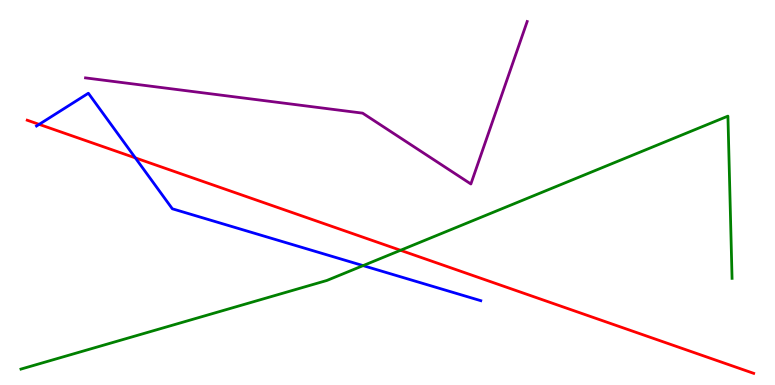[{'lines': ['blue', 'red'], 'intersections': [{'x': 0.505, 'y': 6.77}, {'x': 1.75, 'y': 5.9}]}, {'lines': ['green', 'red'], 'intersections': [{'x': 5.17, 'y': 3.5}]}, {'lines': ['purple', 'red'], 'intersections': []}, {'lines': ['blue', 'green'], 'intersections': [{'x': 4.69, 'y': 3.1}]}, {'lines': ['blue', 'purple'], 'intersections': []}, {'lines': ['green', 'purple'], 'intersections': []}]